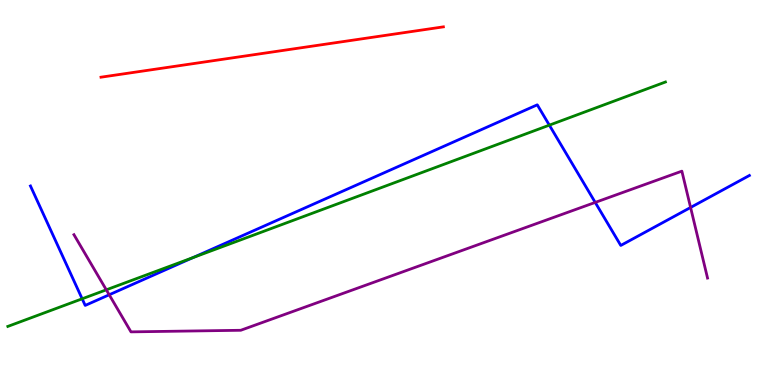[{'lines': ['blue', 'red'], 'intersections': []}, {'lines': ['green', 'red'], 'intersections': []}, {'lines': ['purple', 'red'], 'intersections': []}, {'lines': ['blue', 'green'], 'intersections': [{'x': 1.06, 'y': 2.24}, {'x': 2.49, 'y': 3.31}, {'x': 7.09, 'y': 6.75}]}, {'lines': ['blue', 'purple'], 'intersections': [{'x': 1.41, 'y': 2.34}, {'x': 7.68, 'y': 4.74}, {'x': 8.91, 'y': 4.61}]}, {'lines': ['green', 'purple'], 'intersections': [{'x': 1.37, 'y': 2.47}]}]